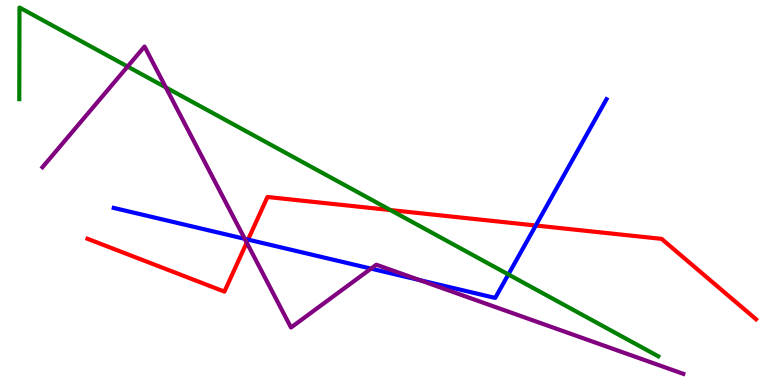[{'lines': ['blue', 'red'], 'intersections': [{'x': 3.2, 'y': 3.78}, {'x': 6.91, 'y': 4.14}]}, {'lines': ['green', 'red'], 'intersections': [{'x': 5.04, 'y': 4.54}]}, {'lines': ['purple', 'red'], 'intersections': [{'x': 3.18, 'y': 3.7}]}, {'lines': ['blue', 'green'], 'intersections': [{'x': 6.56, 'y': 2.87}]}, {'lines': ['blue', 'purple'], 'intersections': [{'x': 3.16, 'y': 3.8}, {'x': 4.79, 'y': 3.02}, {'x': 5.41, 'y': 2.73}]}, {'lines': ['green', 'purple'], 'intersections': [{'x': 1.65, 'y': 8.27}, {'x': 2.14, 'y': 7.73}]}]